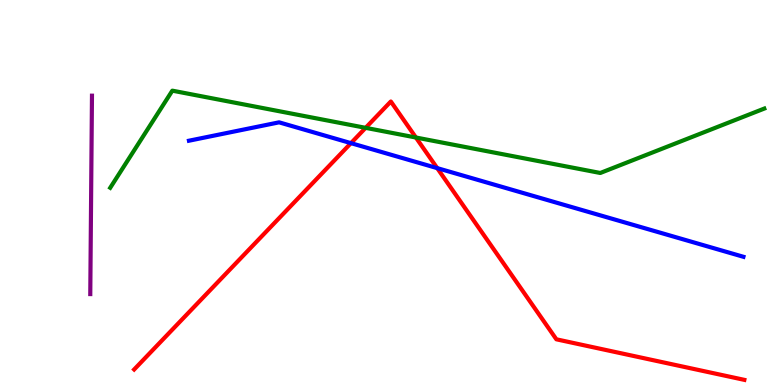[{'lines': ['blue', 'red'], 'intersections': [{'x': 4.53, 'y': 6.28}, {'x': 5.64, 'y': 5.63}]}, {'lines': ['green', 'red'], 'intersections': [{'x': 4.72, 'y': 6.68}, {'x': 5.37, 'y': 6.43}]}, {'lines': ['purple', 'red'], 'intersections': []}, {'lines': ['blue', 'green'], 'intersections': []}, {'lines': ['blue', 'purple'], 'intersections': []}, {'lines': ['green', 'purple'], 'intersections': []}]